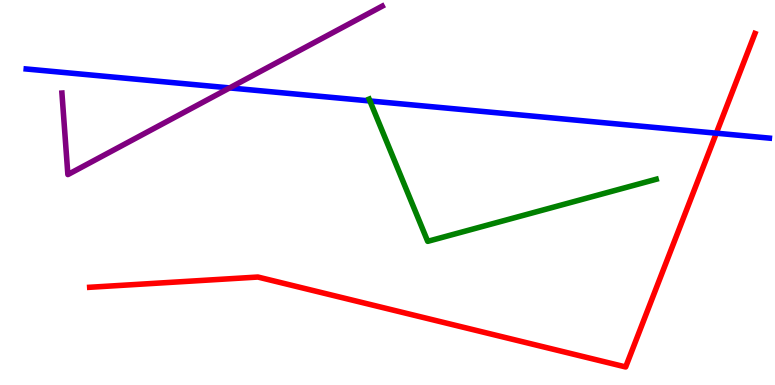[{'lines': ['blue', 'red'], 'intersections': [{'x': 9.24, 'y': 6.54}]}, {'lines': ['green', 'red'], 'intersections': []}, {'lines': ['purple', 'red'], 'intersections': []}, {'lines': ['blue', 'green'], 'intersections': [{'x': 4.77, 'y': 7.38}]}, {'lines': ['blue', 'purple'], 'intersections': [{'x': 2.96, 'y': 7.72}]}, {'lines': ['green', 'purple'], 'intersections': []}]